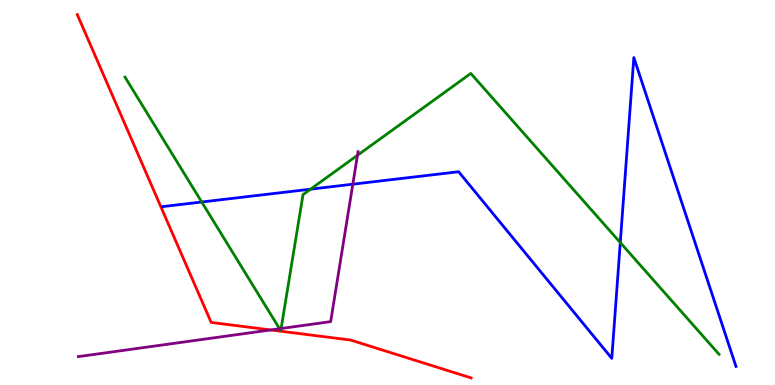[{'lines': ['blue', 'red'], 'intersections': []}, {'lines': ['green', 'red'], 'intersections': []}, {'lines': ['purple', 'red'], 'intersections': [{'x': 3.49, 'y': 1.43}]}, {'lines': ['blue', 'green'], 'intersections': [{'x': 2.6, 'y': 4.75}, {'x': 4.01, 'y': 5.09}, {'x': 8.0, 'y': 3.7}]}, {'lines': ['blue', 'purple'], 'intersections': [{'x': 4.55, 'y': 5.22}]}, {'lines': ['green', 'purple'], 'intersections': [{'x': 3.61, 'y': 1.46}, {'x': 3.63, 'y': 1.47}, {'x': 4.61, 'y': 5.97}]}]